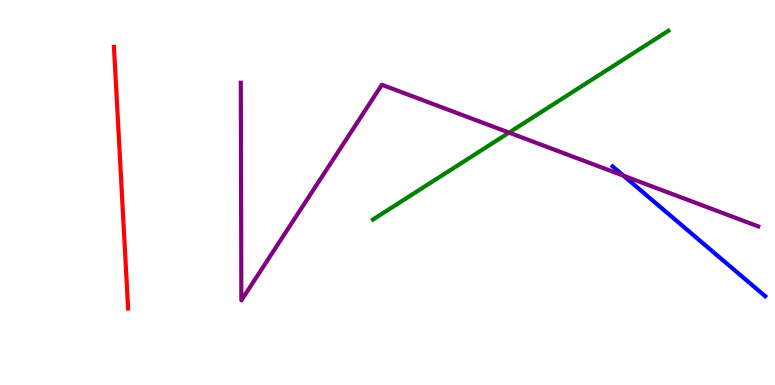[{'lines': ['blue', 'red'], 'intersections': []}, {'lines': ['green', 'red'], 'intersections': []}, {'lines': ['purple', 'red'], 'intersections': []}, {'lines': ['blue', 'green'], 'intersections': []}, {'lines': ['blue', 'purple'], 'intersections': [{'x': 8.04, 'y': 5.44}]}, {'lines': ['green', 'purple'], 'intersections': [{'x': 6.57, 'y': 6.56}]}]